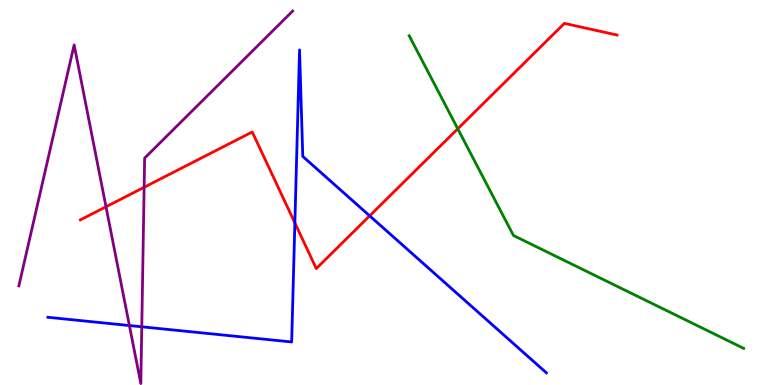[{'lines': ['blue', 'red'], 'intersections': [{'x': 3.8, 'y': 4.21}, {'x': 4.77, 'y': 4.39}]}, {'lines': ['green', 'red'], 'intersections': [{'x': 5.91, 'y': 6.66}]}, {'lines': ['purple', 'red'], 'intersections': [{'x': 1.37, 'y': 4.63}, {'x': 1.86, 'y': 5.14}]}, {'lines': ['blue', 'green'], 'intersections': []}, {'lines': ['blue', 'purple'], 'intersections': [{'x': 1.67, 'y': 1.54}, {'x': 1.83, 'y': 1.51}]}, {'lines': ['green', 'purple'], 'intersections': []}]